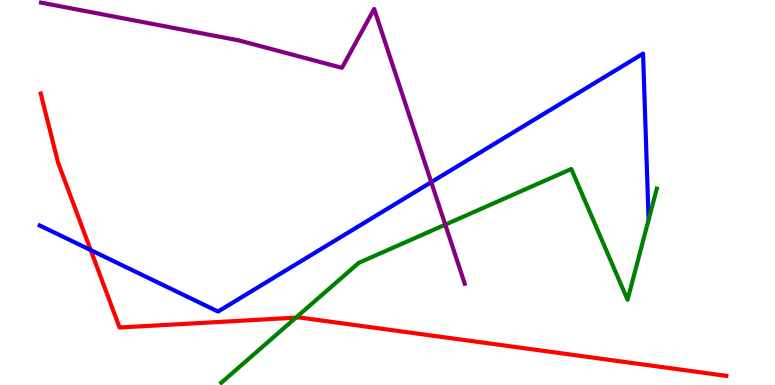[{'lines': ['blue', 'red'], 'intersections': [{'x': 1.17, 'y': 3.5}]}, {'lines': ['green', 'red'], 'intersections': [{'x': 3.82, 'y': 1.75}]}, {'lines': ['purple', 'red'], 'intersections': []}, {'lines': ['blue', 'green'], 'intersections': []}, {'lines': ['blue', 'purple'], 'intersections': [{'x': 5.56, 'y': 5.27}]}, {'lines': ['green', 'purple'], 'intersections': [{'x': 5.75, 'y': 4.16}]}]